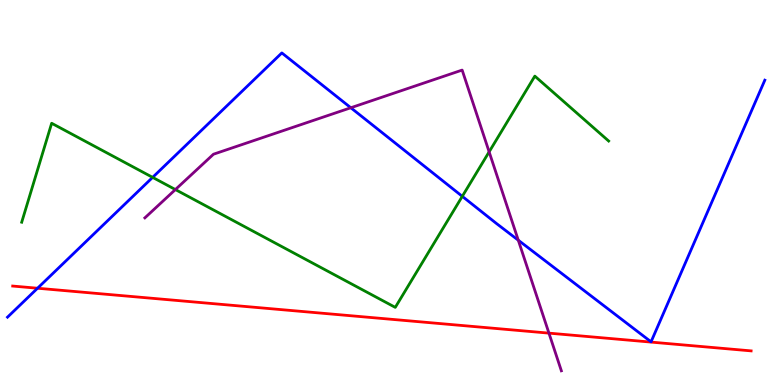[{'lines': ['blue', 'red'], 'intersections': [{'x': 0.484, 'y': 2.51}]}, {'lines': ['green', 'red'], 'intersections': []}, {'lines': ['purple', 'red'], 'intersections': [{'x': 7.08, 'y': 1.35}]}, {'lines': ['blue', 'green'], 'intersections': [{'x': 1.97, 'y': 5.39}, {'x': 5.97, 'y': 4.9}]}, {'lines': ['blue', 'purple'], 'intersections': [{'x': 4.53, 'y': 7.2}, {'x': 6.69, 'y': 3.76}]}, {'lines': ['green', 'purple'], 'intersections': [{'x': 2.26, 'y': 5.08}, {'x': 6.31, 'y': 6.06}]}]